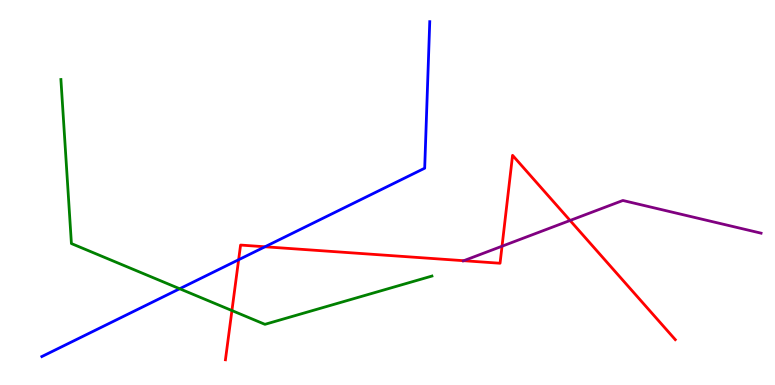[{'lines': ['blue', 'red'], 'intersections': [{'x': 3.08, 'y': 3.25}, {'x': 3.42, 'y': 3.59}]}, {'lines': ['green', 'red'], 'intersections': [{'x': 2.99, 'y': 1.93}]}, {'lines': ['purple', 'red'], 'intersections': [{'x': 5.98, 'y': 3.23}, {'x': 6.48, 'y': 3.6}, {'x': 7.36, 'y': 4.27}]}, {'lines': ['blue', 'green'], 'intersections': [{'x': 2.32, 'y': 2.5}]}, {'lines': ['blue', 'purple'], 'intersections': []}, {'lines': ['green', 'purple'], 'intersections': []}]